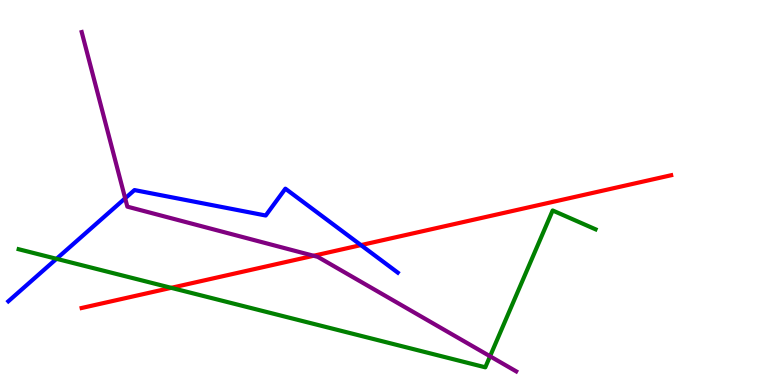[{'lines': ['blue', 'red'], 'intersections': [{'x': 4.66, 'y': 3.63}]}, {'lines': ['green', 'red'], 'intersections': [{'x': 2.21, 'y': 2.52}]}, {'lines': ['purple', 'red'], 'intersections': [{'x': 4.05, 'y': 3.36}]}, {'lines': ['blue', 'green'], 'intersections': [{'x': 0.729, 'y': 3.28}]}, {'lines': ['blue', 'purple'], 'intersections': [{'x': 1.61, 'y': 4.85}]}, {'lines': ['green', 'purple'], 'intersections': [{'x': 6.32, 'y': 0.746}]}]